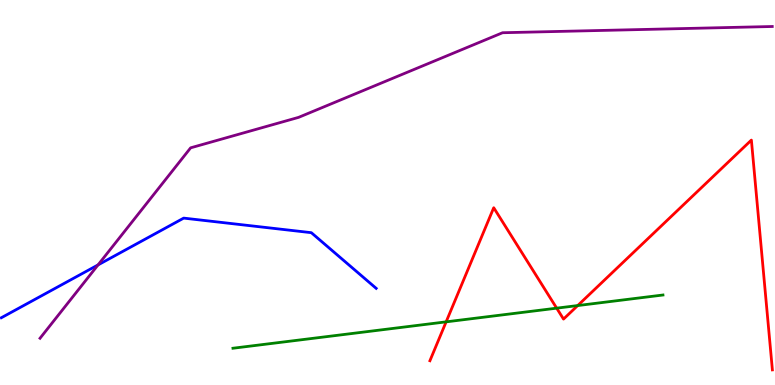[{'lines': ['blue', 'red'], 'intersections': []}, {'lines': ['green', 'red'], 'intersections': [{'x': 5.76, 'y': 1.64}, {'x': 7.18, 'y': 2.0}, {'x': 7.45, 'y': 2.06}]}, {'lines': ['purple', 'red'], 'intersections': []}, {'lines': ['blue', 'green'], 'intersections': []}, {'lines': ['blue', 'purple'], 'intersections': [{'x': 1.26, 'y': 3.12}]}, {'lines': ['green', 'purple'], 'intersections': []}]